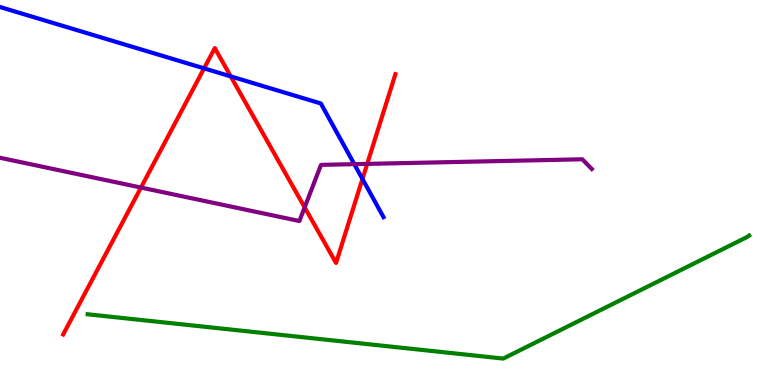[{'lines': ['blue', 'red'], 'intersections': [{'x': 2.63, 'y': 8.22}, {'x': 2.98, 'y': 8.02}, {'x': 4.68, 'y': 5.35}]}, {'lines': ['green', 'red'], 'intersections': []}, {'lines': ['purple', 'red'], 'intersections': [{'x': 1.82, 'y': 5.13}, {'x': 3.93, 'y': 4.61}, {'x': 4.74, 'y': 5.74}]}, {'lines': ['blue', 'green'], 'intersections': []}, {'lines': ['blue', 'purple'], 'intersections': [{'x': 4.57, 'y': 5.74}]}, {'lines': ['green', 'purple'], 'intersections': []}]